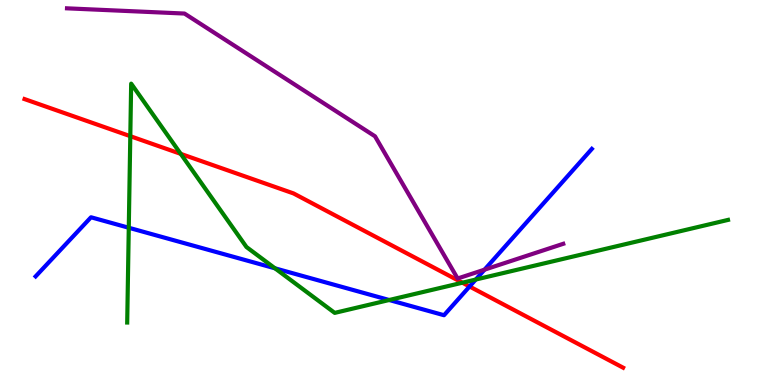[{'lines': ['blue', 'red'], 'intersections': [{'x': 6.06, 'y': 2.56}]}, {'lines': ['green', 'red'], 'intersections': [{'x': 1.68, 'y': 6.46}, {'x': 2.33, 'y': 6.0}, {'x': 5.97, 'y': 2.66}]}, {'lines': ['purple', 'red'], 'intersections': []}, {'lines': ['blue', 'green'], 'intersections': [{'x': 1.66, 'y': 4.08}, {'x': 3.55, 'y': 3.03}, {'x': 5.02, 'y': 2.21}, {'x': 6.14, 'y': 2.74}]}, {'lines': ['blue', 'purple'], 'intersections': [{'x': 6.25, 'y': 3.0}]}, {'lines': ['green', 'purple'], 'intersections': []}]